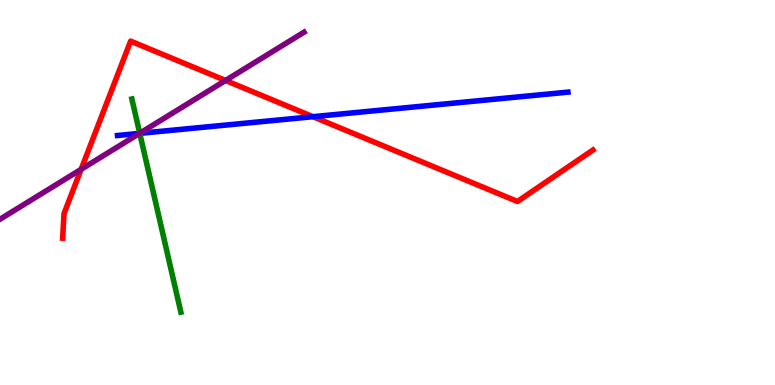[{'lines': ['blue', 'red'], 'intersections': [{'x': 4.04, 'y': 6.97}]}, {'lines': ['green', 'red'], 'intersections': []}, {'lines': ['purple', 'red'], 'intersections': [{'x': 1.05, 'y': 5.6}, {'x': 2.91, 'y': 7.91}]}, {'lines': ['blue', 'green'], 'intersections': [{'x': 1.8, 'y': 6.54}]}, {'lines': ['blue', 'purple'], 'intersections': [{'x': 1.8, 'y': 6.54}]}, {'lines': ['green', 'purple'], 'intersections': [{'x': 1.8, 'y': 6.54}]}]